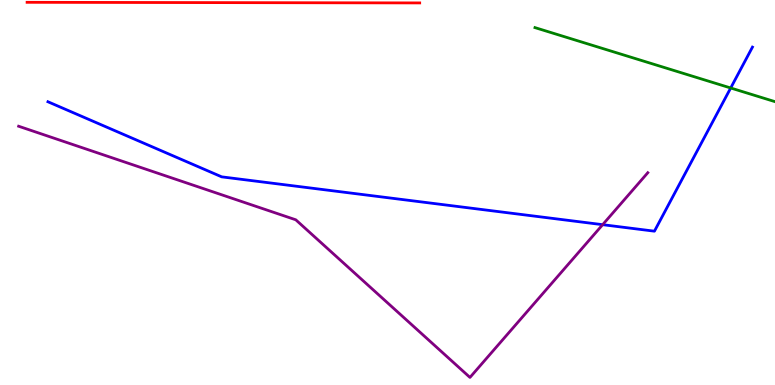[{'lines': ['blue', 'red'], 'intersections': []}, {'lines': ['green', 'red'], 'intersections': []}, {'lines': ['purple', 'red'], 'intersections': []}, {'lines': ['blue', 'green'], 'intersections': [{'x': 9.43, 'y': 7.71}]}, {'lines': ['blue', 'purple'], 'intersections': [{'x': 7.78, 'y': 4.16}]}, {'lines': ['green', 'purple'], 'intersections': []}]